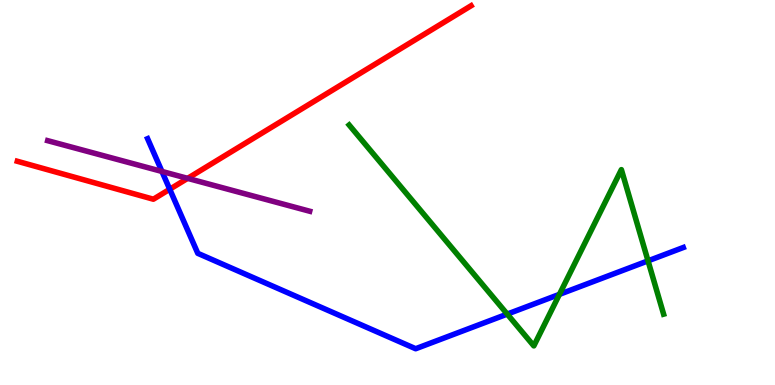[{'lines': ['blue', 'red'], 'intersections': [{'x': 2.19, 'y': 5.08}]}, {'lines': ['green', 'red'], 'intersections': []}, {'lines': ['purple', 'red'], 'intersections': [{'x': 2.42, 'y': 5.37}]}, {'lines': ['blue', 'green'], 'intersections': [{'x': 6.55, 'y': 1.84}, {'x': 7.22, 'y': 2.35}, {'x': 8.36, 'y': 3.22}]}, {'lines': ['blue', 'purple'], 'intersections': [{'x': 2.09, 'y': 5.55}]}, {'lines': ['green', 'purple'], 'intersections': []}]